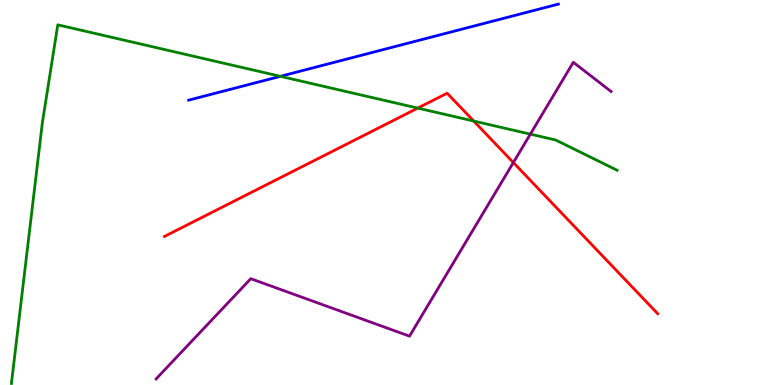[{'lines': ['blue', 'red'], 'intersections': []}, {'lines': ['green', 'red'], 'intersections': [{'x': 5.39, 'y': 7.19}, {'x': 6.11, 'y': 6.86}]}, {'lines': ['purple', 'red'], 'intersections': [{'x': 6.62, 'y': 5.78}]}, {'lines': ['blue', 'green'], 'intersections': [{'x': 3.62, 'y': 8.02}]}, {'lines': ['blue', 'purple'], 'intersections': []}, {'lines': ['green', 'purple'], 'intersections': [{'x': 6.84, 'y': 6.52}]}]